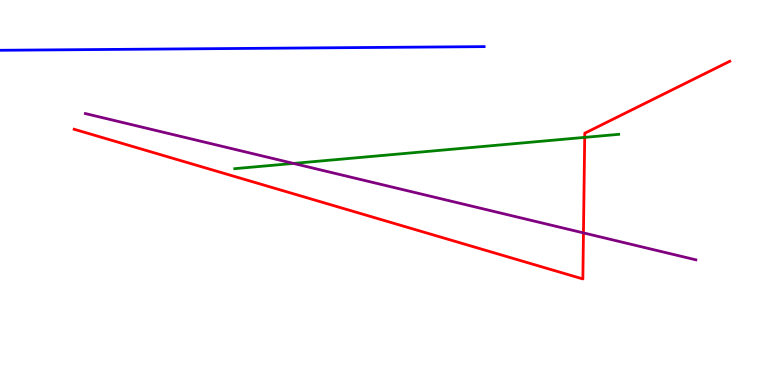[{'lines': ['blue', 'red'], 'intersections': []}, {'lines': ['green', 'red'], 'intersections': [{'x': 7.54, 'y': 6.43}]}, {'lines': ['purple', 'red'], 'intersections': [{'x': 7.53, 'y': 3.95}]}, {'lines': ['blue', 'green'], 'intersections': []}, {'lines': ['blue', 'purple'], 'intersections': []}, {'lines': ['green', 'purple'], 'intersections': [{'x': 3.79, 'y': 5.76}]}]